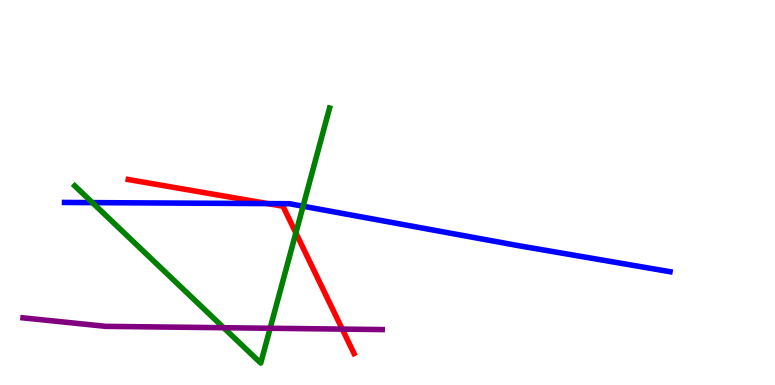[{'lines': ['blue', 'red'], 'intersections': [{'x': 3.45, 'y': 4.71}]}, {'lines': ['green', 'red'], 'intersections': [{'x': 3.82, 'y': 3.95}]}, {'lines': ['purple', 'red'], 'intersections': [{'x': 4.42, 'y': 1.45}]}, {'lines': ['blue', 'green'], 'intersections': [{'x': 1.19, 'y': 4.74}, {'x': 3.91, 'y': 4.64}]}, {'lines': ['blue', 'purple'], 'intersections': []}, {'lines': ['green', 'purple'], 'intersections': [{'x': 2.89, 'y': 1.49}, {'x': 3.49, 'y': 1.47}]}]